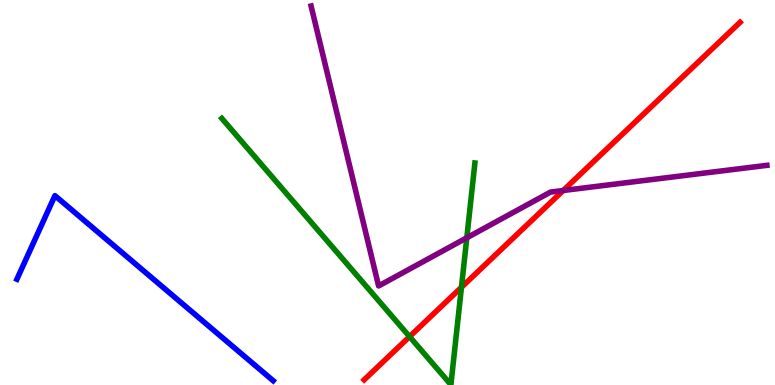[{'lines': ['blue', 'red'], 'intersections': []}, {'lines': ['green', 'red'], 'intersections': [{'x': 5.28, 'y': 1.26}, {'x': 5.95, 'y': 2.54}]}, {'lines': ['purple', 'red'], 'intersections': [{'x': 7.27, 'y': 5.05}]}, {'lines': ['blue', 'green'], 'intersections': []}, {'lines': ['blue', 'purple'], 'intersections': []}, {'lines': ['green', 'purple'], 'intersections': [{'x': 6.02, 'y': 3.82}]}]